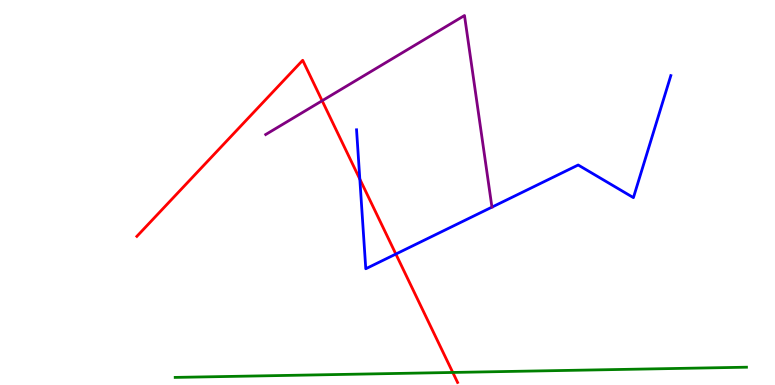[{'lines': ['blue', 'red'], 'intersections': [{'x': 4.64, 'y': 5.35}, {'x': 5.11, 'y': 3.4}]}, {'lines': ['green', 'red'], 'intersections': [{'x': 5.84, 'y': 0.326}]}, {'lines': ['purple', 'red'], 'intersections': [{'x': 4.16, 'y': 7.38}]}, {'lines': ['blue', 'green'], 'intersections': []}, {'lines': ['blue', 'purple'], 'intersections': []}, {'lines': ['green', 'purple'], 'intersections': []}]